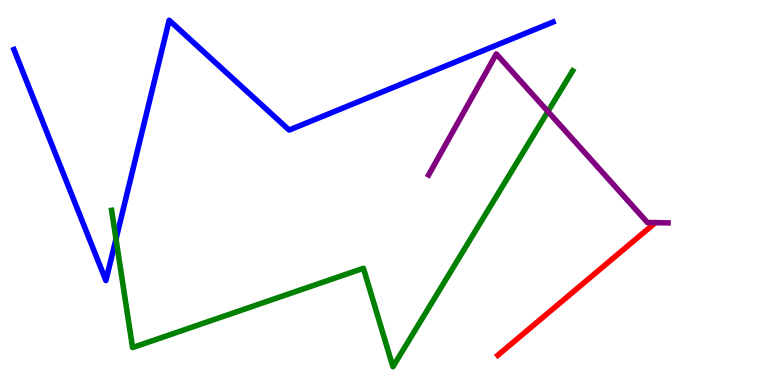[{'lines': ['blue', 'red'], 'intersections': []}, {'lines': ['green', 'red'], 'intersections': []}, {'lines': ['purple', 'red'], 'intersections': []}, {'lines': ['blue', 'green'], 'intersections': [{'x': 1.5, 'y': 3.79}]}, {'lines': ['blue', 'purple'], 'intersections': []}, {'lines': ['green', 'purple'], 'intersections': [{'x': 7.07, 'y': 7.1}]}]